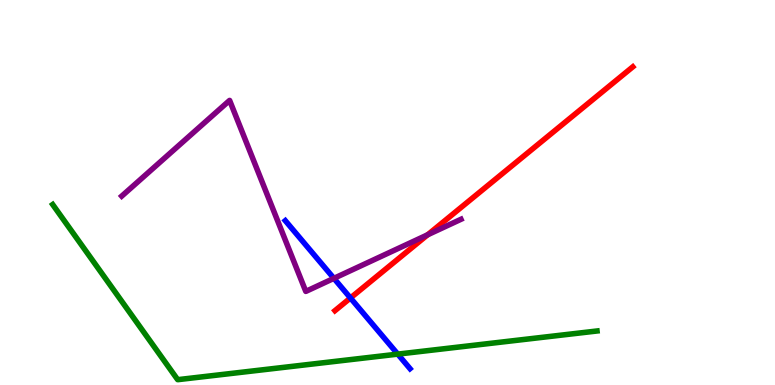[{'lines': ['blue', 'red'], 'intersections': [{'x': 4.52, 'y': 2.26}]}, {'lines': ['green', 'red'], 'intersections': []}, {'lines': ['purple', 'red'], 'intersections': [{'x': 5.52, 'y': 3.9}]}, {'lines': ['blue', 'green'], 'intersections': [{'x': 5.13, 'y': 0.802}]}, {'lines': ['blue', 'purple'], 'intersections': [{'x': 4.31, 'y': 2.77}]}, {'lines': ['green', 'purple'], 'intersections': []}]